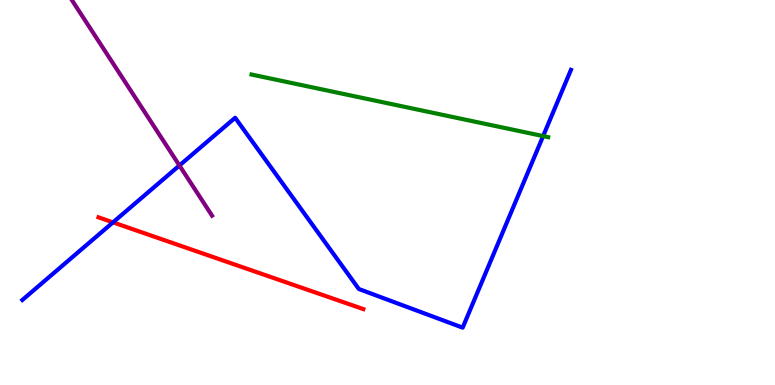[{'lines': ['blue', 'red'], 'intersections': [{'x': 1.46, 'y': 4.22}]}, {'lines': ['green', 'red'], 'intersections': []}, {'lines': ['purple', 'red'], 'intersections': []}, {'lines': ['blue', 'green'], 'intersections': [{'x': 7.01, 'y': 6.47}]}, {'lines': ['blue', 'purple'], 'intersections': [{'x': 2.32, 'y': 5.7}]}, {'lines': ['green', 'purple'], 'intersections': []}]